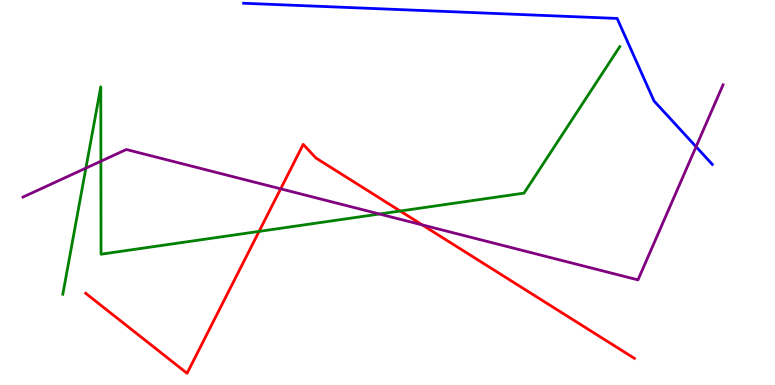[{'lines': ['blue', 'red'], 'intersections': []}, {'lines': ['green', 'red'], 'intersections': [{'x': 3.34, 'y': 3.99}, {'x': 5.16, 'y': 4.52}]}, {'lines': ['purple', 'red'], 'intersections': [{'x': 3.62, 'y': 5.1}, {'x': 5.45, 'y': 4.16}]}, {'lines': ['blue', 'green'], 'intersections': []}, {'lines': ['blue', 'purple'], 'intersections': [{'x': 8.98, 'y': 6.19}]}, {'lines': ['green', 'purple'], 'intersections': [{'x': 1.11, 'y': 5.63}, {'x': 1.3, 'y': 5.81}, {'x': 4.9, 'y': 4.44}]}]